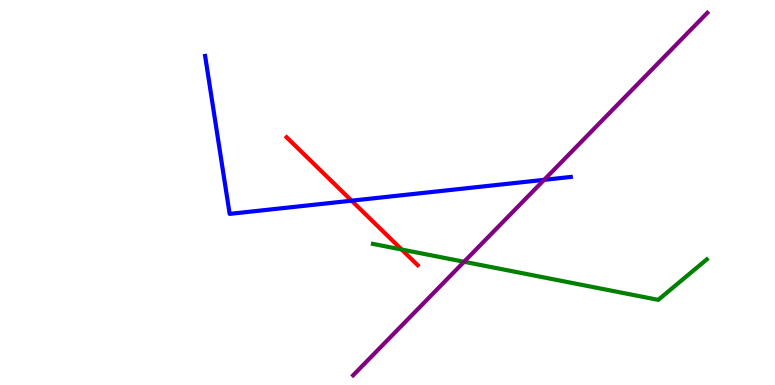[{'lines': ['blue', 'red'], 'intersections': [{'x': 4.54, 'y': 4.79}]}, {'lines': ['green', 'red'], 'intersections': [{'x': 5.18, 'y': 3.52}]}, {'lines': ['purple', 'red'], 'intersections': []}, {'lines': ['blue', 'green'], 'intersections': []}, {'lines': ['blue', 'purple'], 'intersections': [{'x': 7.02, 'y': 5.33}]}, {'lines': ['green', 'purple'], 'intersections': [{'x': 5.99, 'y': 3.2}]}]